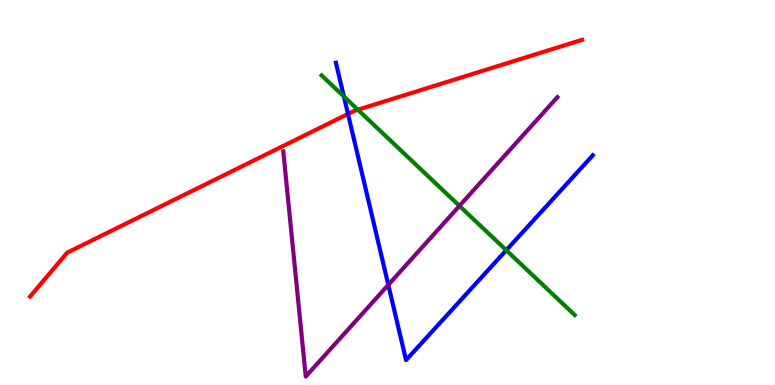[{'lines': ['blue', 'red'], 'intersections': [{'x': 4.49, 'y': 7.04}]}, {'lines': ['green', 'red'], 'intersections': [{'x': 4.62, 'y': 7.15}]}, {'lines': ['purple', 'red'], 'intersections': []}, {'lines': ['blue', 'green'], 'intersections': [{'x': 4.44, 'y': 7.49}, {'x': 6.53, 'y': 3.5}]}, {'lines': ['blue', 'purple'], 'intersections': [{'x': 5.01, 'y': 2.6}]}, {'lines': ['green', 'purple'], 'intersections': [{'x': 5.93, 'y': 4.65}]}]